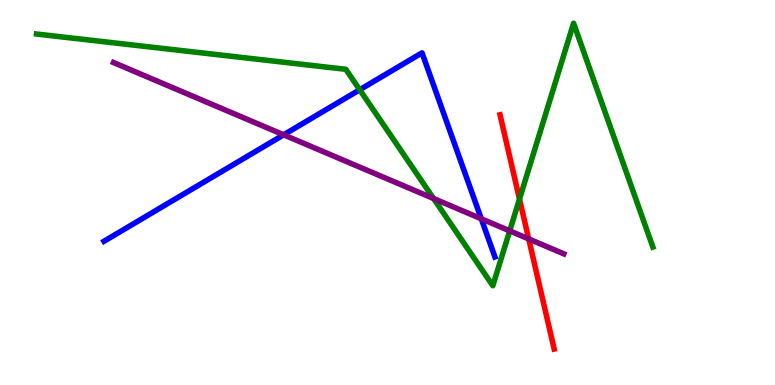[{'lines': ['blue', 'red'], 'intersections': []}, {'lines': ['green', 'red'], 'intersections': [{'x': 6.7, 'y': 4.83}]}, {'lines': ['purple', 'red'], 'intersections': [{'x': 6.82, 'y': 3.79}]}, {'lines': ['blue', 'green'], 'intersections': [{'x': 4.64, 'y': 7.67}]}, {'lines': ['blue', 'purple'], 'intersections': [{'x': 3.66, 'y': 6.5}, {'x': 6.21, 'y': 4.32}]}, {'lines': ['green', 'purple'], 'intersections': [{'x': 5.59, 'y': 4.84}, {'x': 6.58, 'y': 4.0}]}]